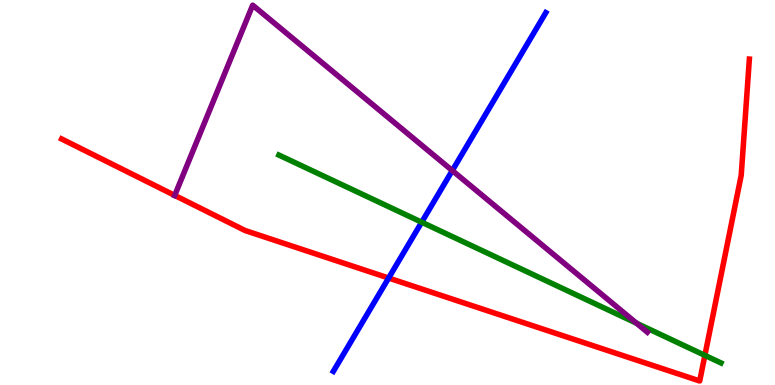[{'lines': ['blue', 'red'], 'intersections': [{'x': 5.01, 'y': 2.78}]}, {'lines': ['green', 'red'], 'intersections': [{'x': 9.1, 'y': 0.77}]}, {'lines': ['purple', 'red'], 'intersections': [{'x': 2.25, 'y': 4.92}]}, {'lines': ['blue', 'green'], 'intersections': [{'x': 5.44, 'y': 4.23}]}, {'lines': ['blue', 'purple'], 'intersections': [{'x': 5.84, 'y': 5.57}]}, {'lines': ['green', 'purple'], 'intersections': [{'x': 8.21, 'y': 1.6}]}]